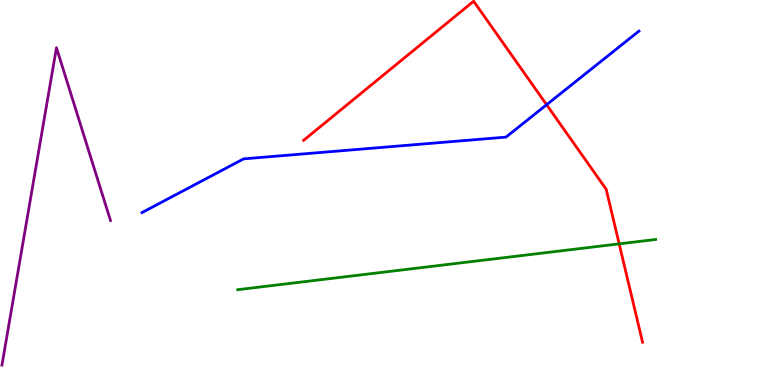[{'lines': ['blue', 'red'], 'intersections': [{'x': 7.05, 'y': 7.28}]}, {'lines': ['green', 'red'], 'intersections': [{'x': 7.99, 'y': 3.67}]}, {'lines': ['purple', 'red'], 'intersections': []}, {'lines': ['blue', 'green'], 'intersections': []}, {'lines': ['blue', 'purple'], 'intersections': []}, {'lines': ['green', 'purple'], 'intersections': []}]